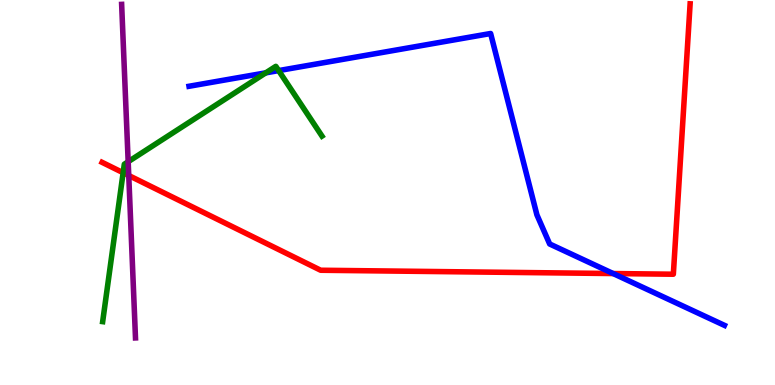[{'lines': ['blue', 'red'], 'intersections': [{'x': 7.91, 'y': 2.9}]}, {'lines': ['green', 'red'], 'intersections': [{'x': 1.59, 'y': 5.51}]}, {'lines': ['purple', 'red'], 'intersections': [{'x': 1.66, 'y': 5.44}]}, {'lines': ['blue', 'green'], 'intersections': [{'x': 3.43, 'y': 8.11}, {'x': 3.6, 'y': 8.17}]}, {'lines': ['blue', 'purple'], 'intersections': []}, {'lines': ['green', 'purple'], 'intersections': [{'x': 1.65, 'y': 5.8}]}]